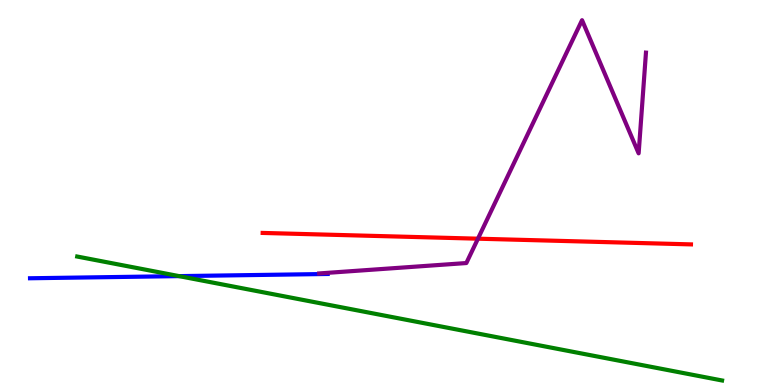[{'lines': ['blue', 'red'], 'intersections': []}, {'lines': ['green', 'red'], 'intersections': []}, {'lines': ['purple', 'red'], 'intersections': [{'x': 6.17, 'y': 3.8}]}, {'lines': ['blue', 'green'], 'intersections': [{'x': 2.31, 'y': 2.83}]}, {'lines': ['blue', 'purple'], 'intersections': []}, {'lines': ['green', 'purple'], 'intersections': []}]